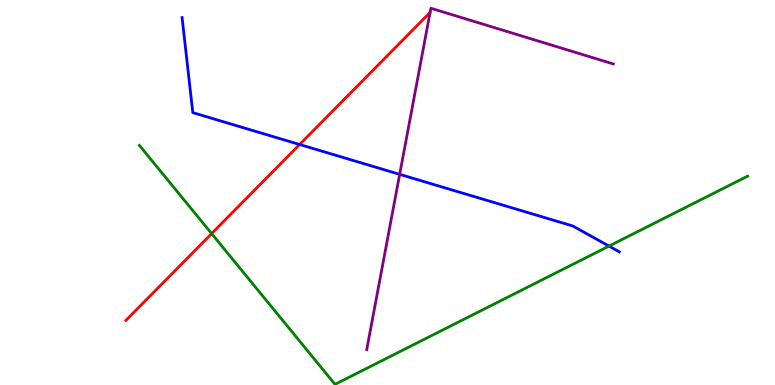[{'lines': ['blue', 'red'], 'intersections': [{'x': 3.87, 'y': 6.25}]}, {'lines': ['green', 'red'], 'intersections': [{'x': 2.73, 'y': 3.93}]}, {'lines': ['purple', 'red'], 'intersections': []}, {'lines': ['blue', 'green'], 'intersections': [{'x': 7.86, 'y': 3.61}]}, {'lines': ['blue', 'purple'], 'intersections': [{'x': 5.16, 'y': 5.47}]}, {'lines': ['green', 'purple'], 'intersections': []}]